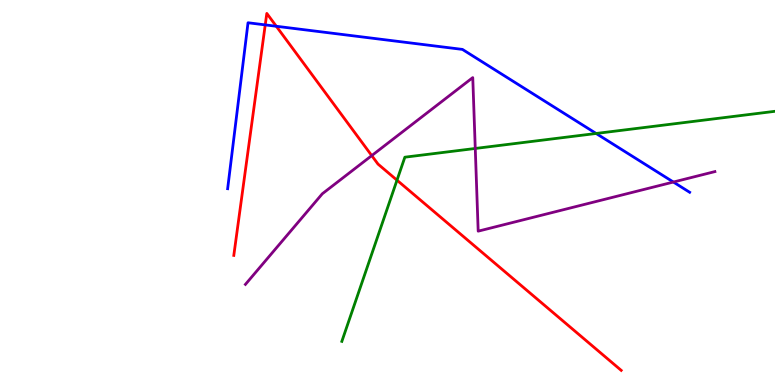[{'lines': ['blue', 'red'], 'intersections': [{'x': 3.42, 'y': 9.35}, {'x': 3.57, 'y': 9.32}]}, {'lines': ['green', 'red'], 'intersections': [{'x': 5.12, 'y': 5.32}]}, {'lines': ['purple', 'red'], 'intersections': [{'x': 4.8, 'y': 5.96}]}, {'lines': ['blue', 'green'], 'intersections': [{'x': 7.69, 'y': 6.53}]}, {'lines': ['blue', 'purple'], 'intersections': [{'x': 8.69, 'y': 5.27}]}, {'lines': ['green', 'purple'], 'intersections': [{'x': 6.13, 'y': 6.14}]}]